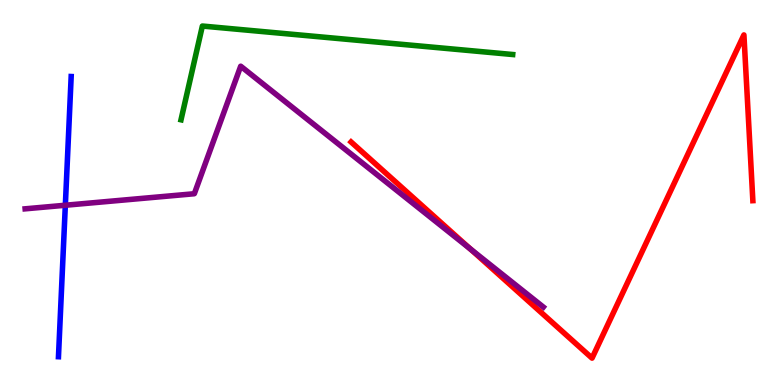[{'lines': ['blue', 'red'], 'intersections': []}, {'lines': ['green', 'red'], 'intersections': []}, {'lines': ['purple', 'red'], 'intersections': [{'x': 6.07, 'y': 3.53}]}, {'lines': ['blue', 'green'], 'intersections': []}, {'lines': ['blue', 'purple'], 'intersections': [{'x': 0.843, 'y': 4.67}]}, {'lines': ['green', 'purple'], 'intersections': []}]